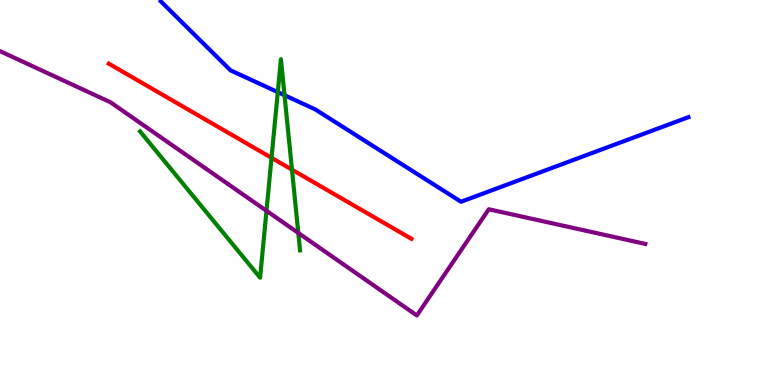[{'lines': ['blue', 'red'], 'intersections': []}, {'lines': ['green', 'red'], 'intersections': [{'x': 3.5, 'y': 5.9}, {'x': 3.77, 'y': 5.59}]}, {'lines': ['purple', 'red'], 'intersections': []}, {'lines': ['blue', 'green'], 'intersections': [{'x': 3.58, 'y': 7.61}, {'x': 3.67, 'y': 7.53}]}, {'lines': ['blue', 'purple'], 'intersections': []}, {'lines': ['green', 'purple'], 'intersections': [{'x': 3.44, 'y': 4.52}, {'x': 3.85, 'y': 3.95}]}]